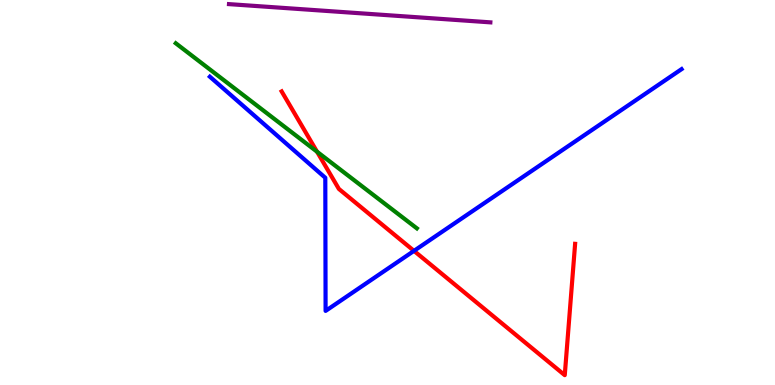[{'lines': ['blue', 'red'], 'intersections': [{'x': 5.34, 'y': 3.48}]}, {'lines': ['green', 'red'], 'intersections': [{'x': 4.09, 'y': 6.06}]}, {'lines': ['purple', 'red'], 'intersections': []}, {'lines': ['blue', 'green'], 'intersections': []}, {'lines': ['blue', 'purple'], 'intersections': []}, {'lines': ['green', 'purple'], 'intersections': []}]